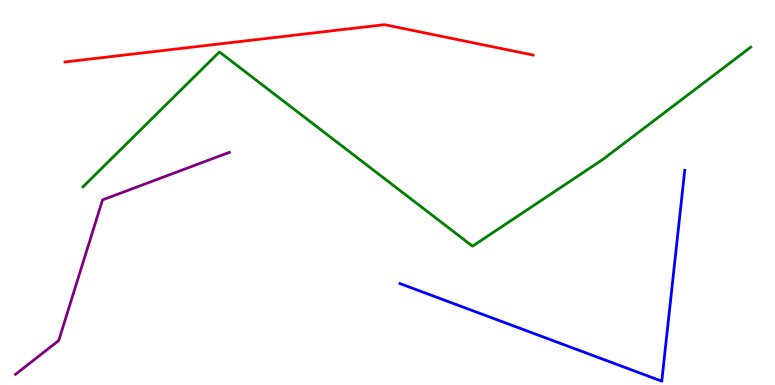[{'lines': ['blue', 'red'], 'intersections': []}, {'lines': ['green', 'red'], 'intersections': []}, {'lines': ['purple', 'red'], 'intersections': []}, {'lines': ['blue', 'green'], 'intersections': []}, {'lines': ['blue', 'purple'], 'intersections': []}, {'lines': ['green', 'purple'], 'intersections': []}]